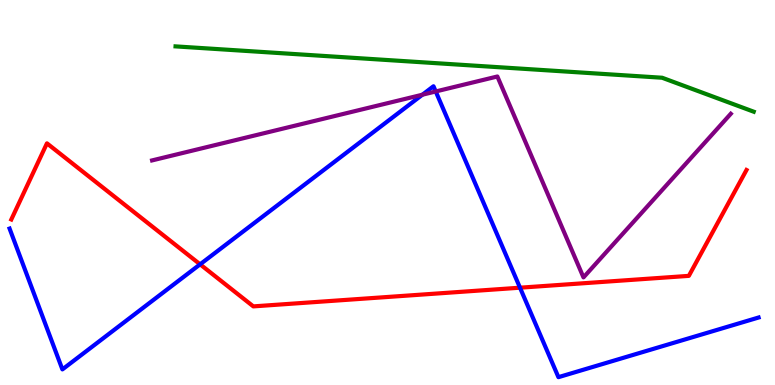[{'lines': ['blue', 'red'], 'intersections': [{'x': 2.58, 'y': 3.13}, {'x': 6.71, 'y': 2.53}]}, {'lines': ['green', 'red'], 'intersections': []}, {'lines': ['purple', 'red'], 'intersections': []}, {'lines': ['blue', 'green'], 'intersections': []}, {'lines': ['blue', 'purple'], 'intersections': [{'x': 5.45, 'y': 7.54}, {'x': 5.62, 'y': 7.62}]}, {'lines': ['green', 'purple'], 'intersections': []}]